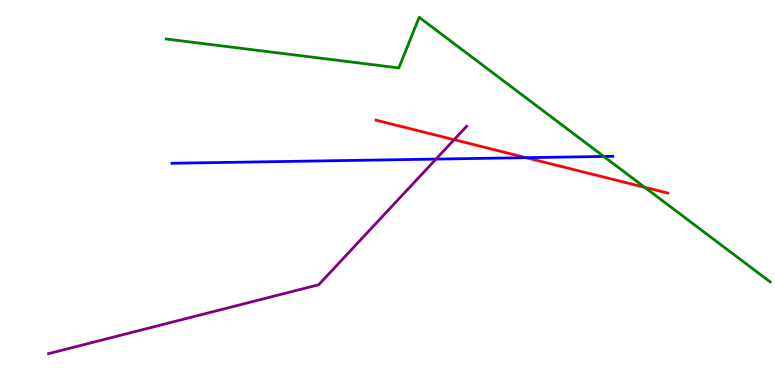[{'lines': ['blue', 'red'], 'intersections': [{'x': 6.79, 'y': 5.9}]}, {'lines': ['green', 'red'], 'intersections': [{'x': 8.32, 'y': 5.13}]}, {'lines': ['purple', 'red'], 'intersections': [{'x': 5.86, 'y': 6.37}]}, {'lines': ['blue', 'green'], 'intersections': [{'x': 7.79, 'y': 5.94}]}, {'lines': ['blue', 'purple'], 'intersections': [{'x': 5.63, 'y': 5.87}]}, {'lines': ['green', 'purple'], 'intersections': []}]